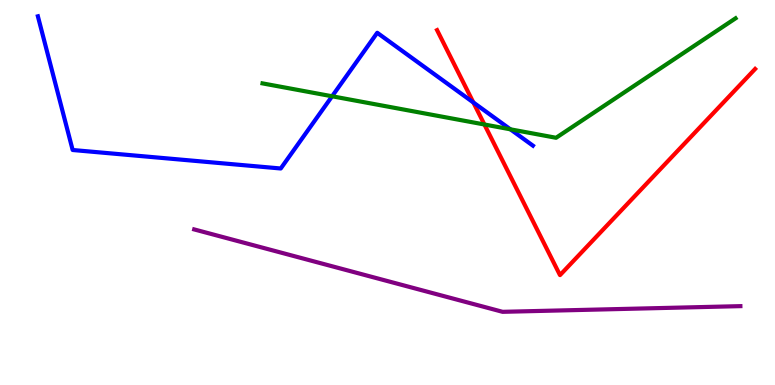[{'lines': ['blue', 'red'], 'intersections': [{'x': 6.11, 'y': 7.34}]}, {'lines': ['green', 'red'], 'intersections': [{'x': 6.25, 'y': 6.77}]}, {'lines': ['purple', 'red'], 'intersections': []}, {'lines': ['blue', 'green'], 'intersections': [{'x': 4.29, 'y': 7.5}, {'x': 6.59, 'y': 6.64}]}, {'lines': ['blue', 'purple'], 'intersections': []}, {'lines': ['green', 'purple'], 'intersections': []}]